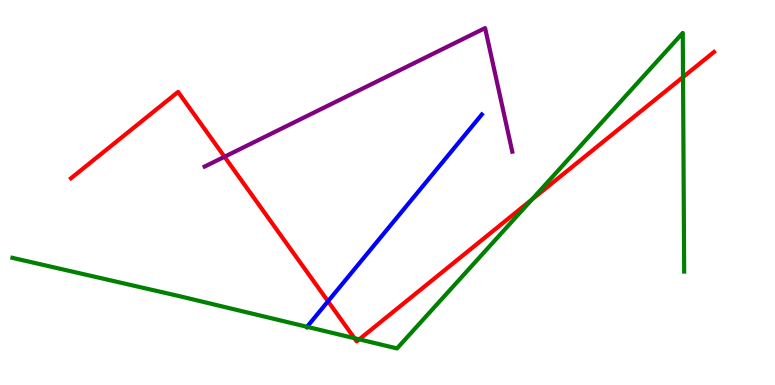[{'lines': ['blue', 'red'], 'intersections': [{'x': 4.23, 'y': 2.17}]}, {'lines': ['green', 'red'], 'intersections': [{'x': 4.57, 'y': 1.22}, {'x': 4.64, 'y': 1.19}, {'x': 6.86, 'y': 4.82}, {'x': 8.81, 'y': 8.0}]}, {'lines': ['purple', 'red'], 'intersections': [{'x': 2.9, 'y': 5.93}]}, {'lines': ['blue', 'green'], 'intersections': [{'x': 3.96, 'y': 1.51}]}, {'lines': ['blue', 'purple'], 'intersections': []}, {'lines': ['green', 'purple'], 'intersections': []}]